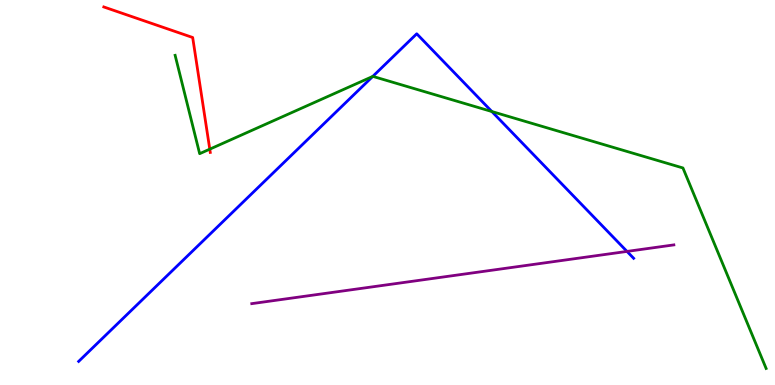[{'lines': ['blue', 'red'], 'intersections': []}, {'lines': ['green', 'red'], 'intersections': [{'x': 2.71, 'y': 6.13}]}, {'lines': ['purple', 'red'], 'intersections': []}, {'lines': ['blue', 'green'], 'intersections': [{'x': 4.81, 'y': 8.02}, {'x': 6.35, 'y': 7.1}]}, {'lines': ['blue', 'purple'], 'intersections': [{'x': 8.09, 'y': 3.47}]}, {'lines': ['green', 'purple'], 'intersections': []}]